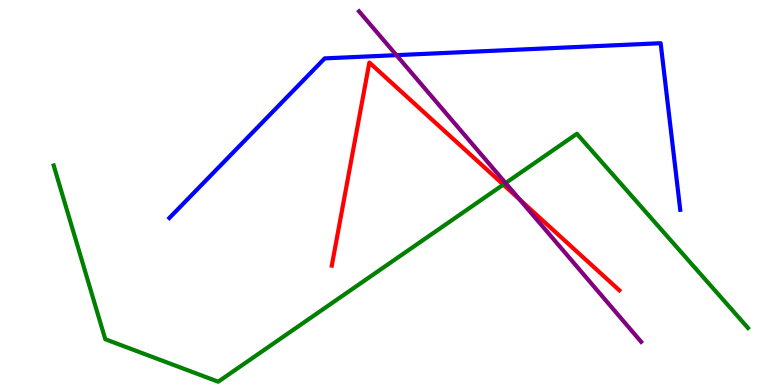[{'lines': ['blue', 'red'], 'intersections': []}, {'lines': ['green', 'red'], 'intersections': [{'x': 6.49, 'y': 5.2}]}, {'lines': ['purple', 'red'], 'intersections': [{'x': 6.7, 'y': 4.82}]}, {'lines': ['blue', 'green'], 'intersections': []}, {'lines': ['blue', 'purple'], 'intersections': [{'x': 5.12, 'y': 8.57}]}, {'lines': ['green', 'purple'], 'intersections': [{'x': 6.52, 'y': 5.25}]}]